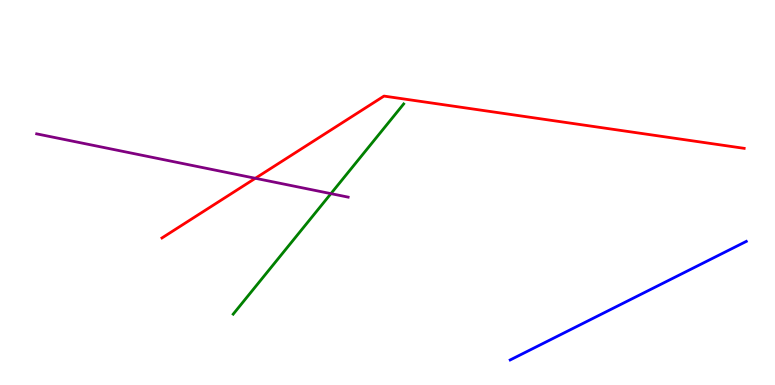[{'lines': ['blue', 'red'], 'intersections': []}, {'lines': ['green', 'red'], 'intersections': []}, {'lines': ['purple', 'red'], 'intersections': [{'x': 3.29, 'y': 5.37}]}, {'lines': ['blue', 'green'], 'intersections': []}, {'lines': ['blue', 'purple'], 'intersections': []}, {'lines': ['green', 'purple'], 'intersections': [{'x': 4.27, 'y': 4.97}]}]